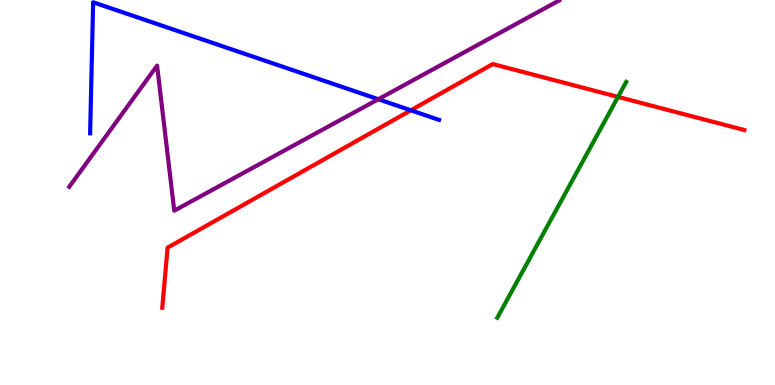[{'lines': ['blue', 'red'], 'intersections': [{'x': 5.3, 'y': 7.13}]}, {'lines': ['green', 'red'], 'intersections': [{'x': 7.97, 'y': 7.48}]}, {'lines': ['purple', 'red'], 'intersections': []}, {'lines': ['blue', 'green'], 'intersections': []}, {'lines': ['blue', 'purple'], 'intersections': [{'x': 4.88, 'y': 7.42}]}, {'lines': ['green', 'purple'], 'intersections': []}]